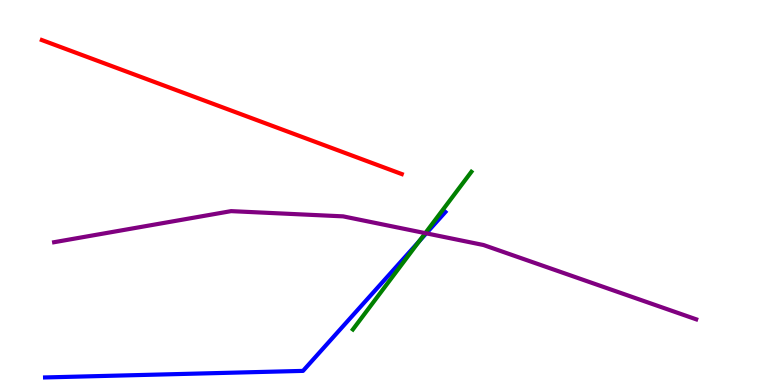[{'lines': ['blue', 'red'], 'intersections': []}, {'lines': ['green', 'red'], 'intersections': []}, {'lines': ['purple', 'red'], 'intersections': []}, {'lines': ['blue', 'green'], 'intersections': [{'x': 5.41, 'y': 3.74}]}, {'lines': ['blue', 'purple'], 'intersections': [{'x': 5.5, 'y': 3.94}]}, {'lines': ['green', 'purple'], 'intersections': [{'x': 5.49, 'y': 3.94}]}]